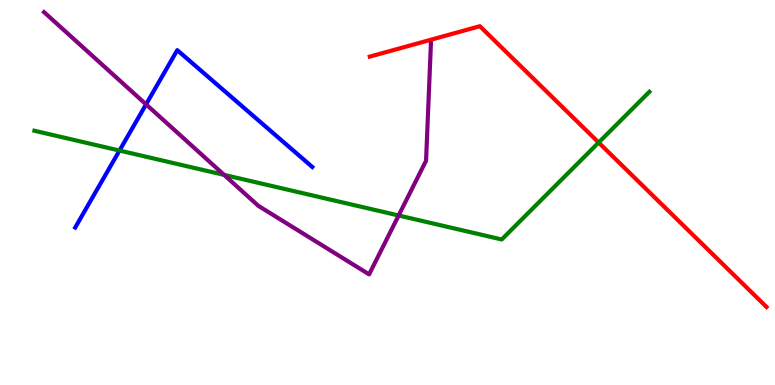[{'lines': ['blue', 'red'], 'intersections': []}, {'lines': ['green', 'red'], 'intersections': [{'x': 7.72, 'y': 6.3}]}, {'lines': ['purple', 'red'], 'intersections': []}, {'lines': ['blue', 'green'], 'intersections': [{'x': 1.54, 'y': 6.09}]}, {'lines': ['blue', 'purple'], 'intersections': [{'x': 1.88, 'y': 7.29}]}, {'lines': ['green', 'purple'], 'intersections': [{'x': 2.89, 'y': 5.46}, {'x': 5.14, 'y': 4.4}]}]